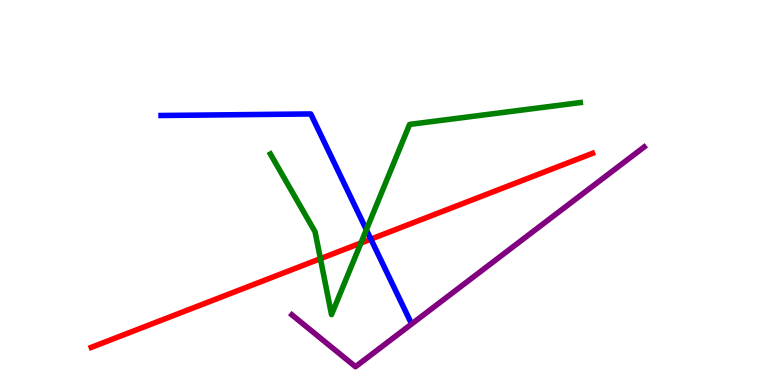[{'lines': ['blue', 'red'], 'intersections': [{'x': 4.79, 'y': 3.79}]}, {'lines': ['green', 'red'], 'intersections': [{'x': 4.13, 'y': 3.28}, {'x': 4.66, 'y': 3.69}]}, {'lines': ['purple', 'red'], 'intersections': []}, {'lines': ['blue', 'green'], 'intersections': [{'x': 4.73, 'y': 4.03}]}, {'lines': ['blue', 'purple'], 'intersections': []}, {'lines': ['green', 'purple'], 'intersections': []}]